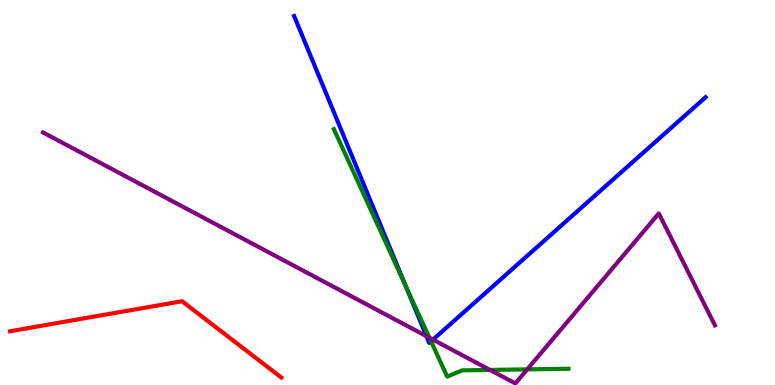[{'lines': ['blue', 'red'], 'intersections': []}, {'lines': ['green', 'red'], 'intersections': []}, {'lines': ['purple', 'red'], 'intersections': []}, {'lines': ['blue', 'green'], 'intersections': [{'x': 5.24, 'y': 2.57}, {'x': 5.56, 'y': 1.13}]}, {'lines': ['blue', 'purple'], 'intersections': [{'x': 5.5, 'y': 1.27}, {'x': 5.59, 'y': 1.18}]}, {'lines': ['green', 'purple'], 'intersections': [{'x': 5.54, 'y': 1.23}, {'x': 6.32, 'y': 0.391}, {'x': 6.8, 'y': 0.406}]}]